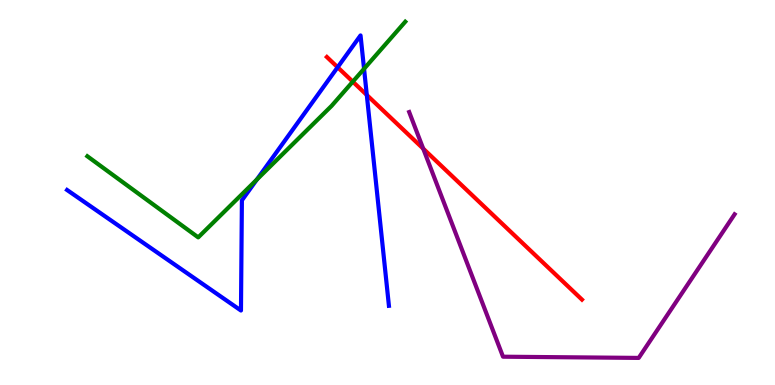[{'lines': ['blue', 'red'], 'intersections': [{'x': 4.36, 'y': 8.25}, {'x': 4.73, 'y': 7.53}]}, {'lines': ['green', 'red'], 'intersections': [{'x': 4.55, 'y': 7.88}]}, {'lines': ['purple', 'red'], 'intersections': [{'x': 5.46, 'y': 6.14}]}, {'lines': ['blue', 'green'], 'intersections': [{'x': 3.31, 'y': 5.34}, {'x': 4.7, 'y': 8.21}]}, {'lines': ['blue', 'purple'], 'intersections': []}, {'lines': ['green', 'purple'], 'intersections': []}]